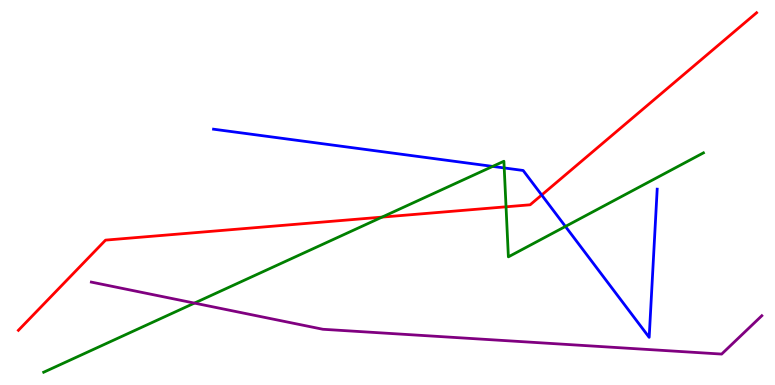[{'lines': ['blue', 'red'], 'intersections': [{'x': 6.99, 'y': 4.93}]}, {'lines': ['green', 'red'], 'intersections': [{'x': 4.93, 'y': 4.36}, {'x': 6.53, 'y': 4.63}]}, {'lines': ['purple', 'red'], 'intersections': []}, {'lines': ['blue', 'green'], 'intersections': [{'x': 6.36, 'y': 5.68}, {'x': 6.51, 'y': 5.64}, {'x': 7.3, 'y': 4.12}]}, {'lines': ['blue', 'purple'], 'intersections': []}, {'lines': ['green', 'purple'], 'intersections': [{'x': 2.51, 'y': 2.13}]}]